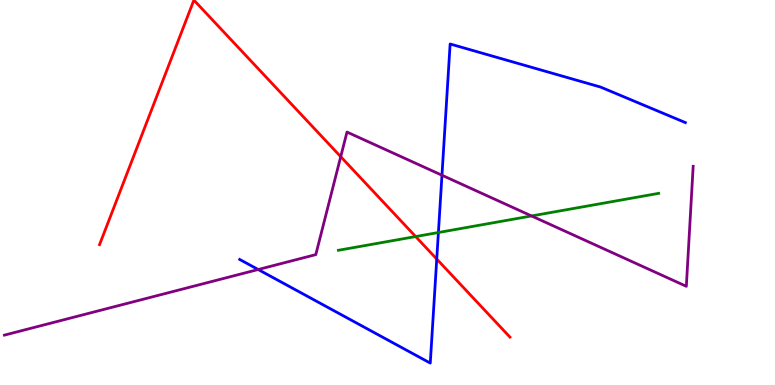[{'lines': ['blue', 'red'], 'intersections': [{'x': 5.64, 'y': 3.27}]}, {'lines': ['green', 'red'], 'intersections': [{'x': 5.36, 'y': 3.86}]}, {'lines': ['purple', 'red'], 'intersections': [{'x': 4.4, 'y': 5.93}]}, {'lines': ['blue', 'green'], 'intersections': [{'x': 5.66, 'y': 3.96}]}, {'lines': ['blue', 'purple'], 'intersections': [{'x': 3.33, 'y': 3.0}, {'x': 5.7, 'y': 5.45}]}, {'lines': ['green', 'purple'], 'intersections': [{'x': 6.86, 'y': 4.39}]}]